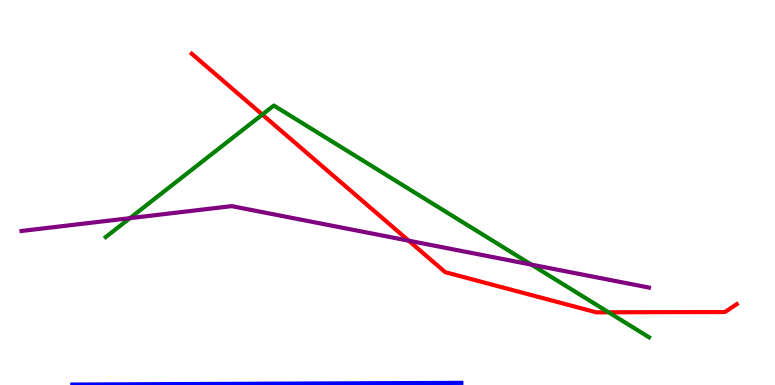[{'lines': ['blue', 'red'], 'intersections': []}, {'lines': ['green', 'red'], 'intersections': [{'x': 3.38, 'y': 7.02}, {'x': 7.85, 'y': 1.89}]}, {'lines': ['purple', 'red'], 'intersections': [{'x': 5.27, 'y': 3.75}]}, {'lines': ['blue', 'green'], 'intersections': []}, {'lines': ['blue', 'purple'], 'intersections': []}, {'lines': ['green', 'purple'], 'intersections': [{'x': 1.68, 'y': 4.33}, {'x': 6.86, 'y': 3.13}]}]